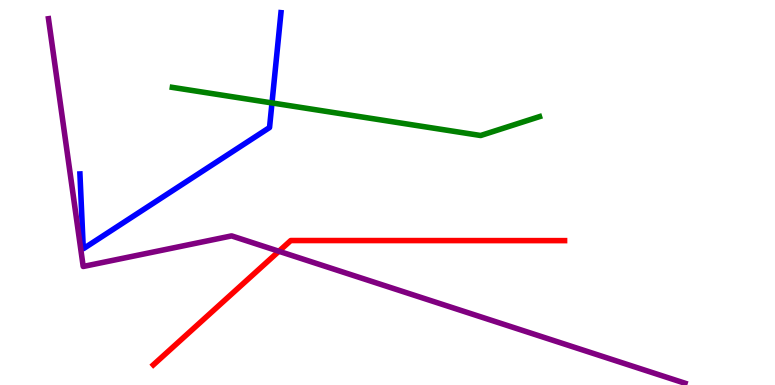[{'lines': ['blue', 'red'], 'intersections': []}, {'lines': ['green', 'red'], 'intersections': []}, {'lines': ['purple', 'red'], 'intersections': [{'x': 3.6, 'y': 3.47}]}, {'lines': ['blue', 'green'], 'intersections': [{'x': 3.51, 'y': 7.33}]}, {'lines': ['blue', 'purple'], 'intersections': []}, {'lines': ['green', 'purple'], 'intersections': []}]